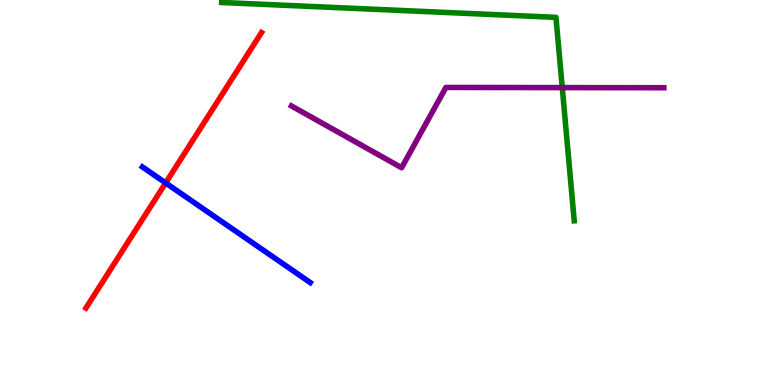[{'lines': ['blue', 'red'], 'intersections': [{'x': 2.14, 'y': 5.25}]}, {'lines': ['green', 'red'], 'intersections': []}, {'lines': ['purple', 'red'], 'intersections': []}, {'lines': ['blue', 'green'], 'intersections': []}, {'lines': ['blue', 'purple'], 'intersections': []}, {'lines': ['green', 'purple'], 'intersections': [{'x': 7.26, 'y': 7.72}]}]